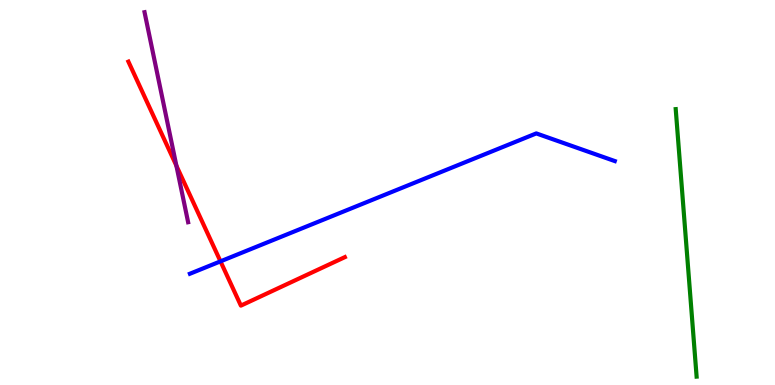[{'lines': ['blue', 'red'], 'intersections': [{'x': 2.84, 'y': 3.21}]}, {'lines': ['green', 'red'], 'intersections': []}, {'lines': ['purple', 'red'], 'intersections': [{'x': 2.28, 'y': 5.7}]}, {'lines': ['blue', 'green'], 'intersections': []}, {'lines': ['blue', 'purple'], 'intersections': []}, {'lines': ['green', 'purple'], 'intersections': []}]